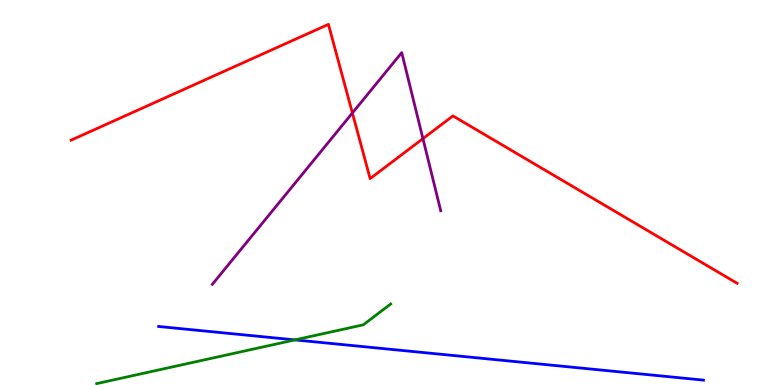[{'lines': ['blue', 'red'], 'intersections': []}, {'lines': ['green', 'red'], 'intersections': []}, {'lines': ['purple', 'red'], 'intersections': [{'x': 4.55, 'y': 7.07}, {'x': 5.46, 'y': 6.4}]}, {'lines': ['blue', 'green'], 'intersections': [{'x': 3.81, 'y': 1.17}]}, {'lines': ['blue', 'purple'], 'intersections': []}, {'lines': ['green', 'purple'], 'intersections': []}]